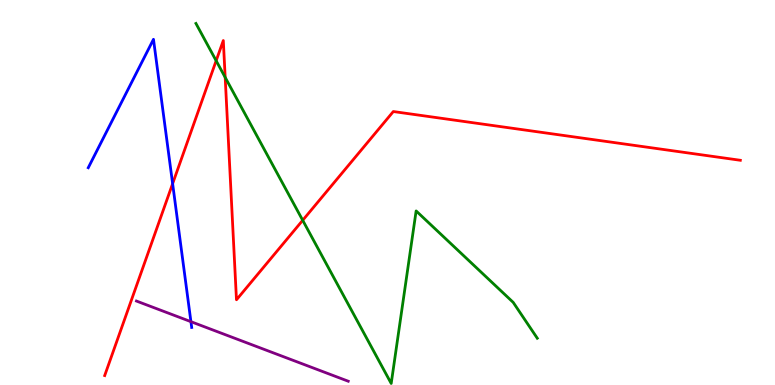[{'lines': ['blue', 'red'], 'intersections': [{'x': 2.23, 'y': 5.23}]}, {'lines': ['green', 'red'], 'intersections': [{'x': 2.79, 'y': 8.42}, {'x': 2.91, 'y': 7.99}, {'x': 3.91, 'y': 4.28}]}, {'lines': ['purple', 'red'], 'intersections': []}, {'lines': ['blue', 'green'], 'intersections': []}, {'lines': ['blue', 'purple'], 'intersections': [{'x': 2.46, 'y': 1.65}]}, {'lines': ['green', 'purple'], 'intersections': []}]